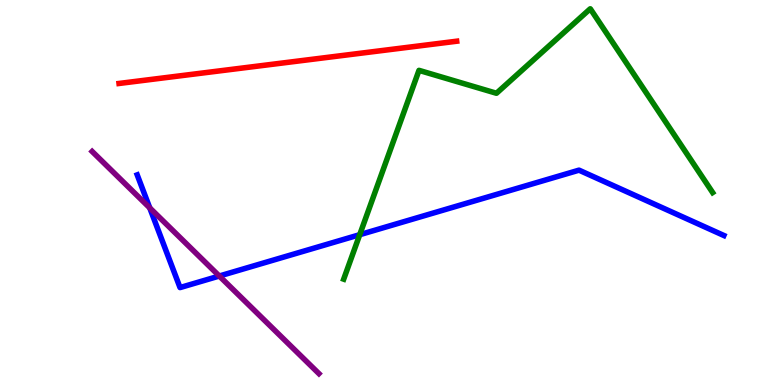[{'lines': ['blue', 'red'], 'intersections': []}, {'lines': ['green', 'red'], 'intersections': []}, {'lines': ['purple', 'red'], 'intersections': []}, {'lines': ['blue', 'green'], 'intersections': [{'x': 4.64, 'y': 3.9}]}, {'lines': ['blue', 'purple'], 'intersections': [{'x': 1.93, 'y': 4.6}, {'x': 2.83, 'y': 2.83}]}, {'lines': ['green', 'purple'], 'intersections': []}]